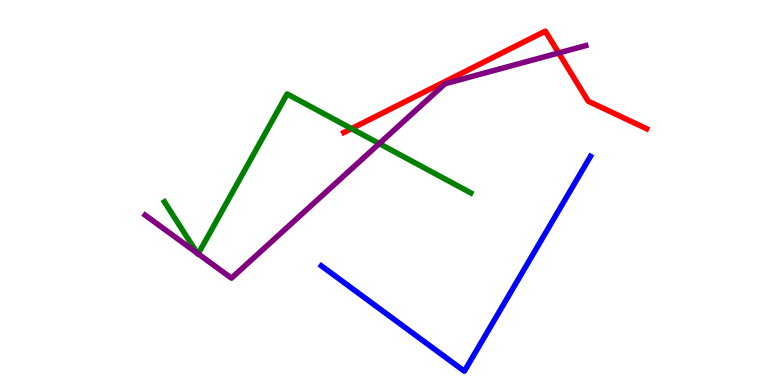[{'lines': ['blue', 'red'], 'intersections': []}, {'lines': ['green', 'red'], 'intersections': [{'x': 4.54, 'y': 6.66}]}, {'lines': ['purple', 'red'], 'intersections': [{'x': 7.21, 'y': 8.62}]}, {'lines': ['blue', 'green'], 'intersections': []}, {'lines': ['blue', 'purple'], 'intersections': []}, {'lines': ['green', 'purple'], 'intersections': [{'x': 2.55, 'y': 3.42}, {'x': 2.56, 'y': 3.41}, {'x': 4.89, 'y': 6.27}]}]